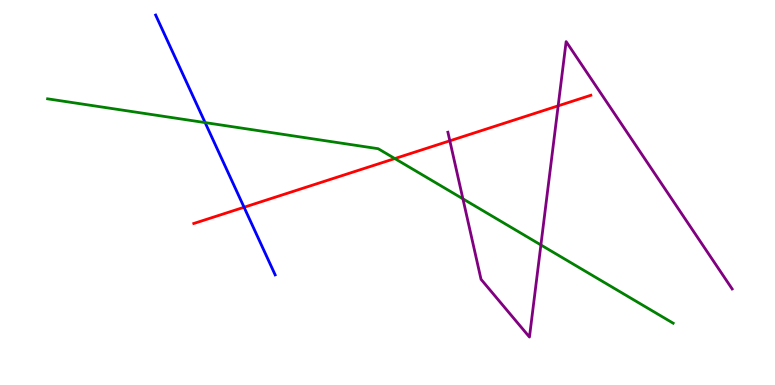[{'lines': ['blue', 'red'], 'intersections': [{'x': 3.15, 'y': 4.62}]}, {'lines': ['green', 'red'], 'intersections': [{'x': 5.09, 'y': 5.88}]}, {'lines': ['purple', 'red'], 'intersections': [{'x': 5.8, 'y': 6.34}, {'x': 7.2, 'y': 7.25}]}, {'lines': ['blue', 'green'], 'intersections': [{'x': 2.65, 'y': 6.82}]}, {'lines': ['blue', 'purple'], 'intersections': []}, {'lines': ['green', 'purple'], 'intersections': [{'x': 5.97, 'y': 4.84}, {'x': 6.98, 'y': 3.64}]}]